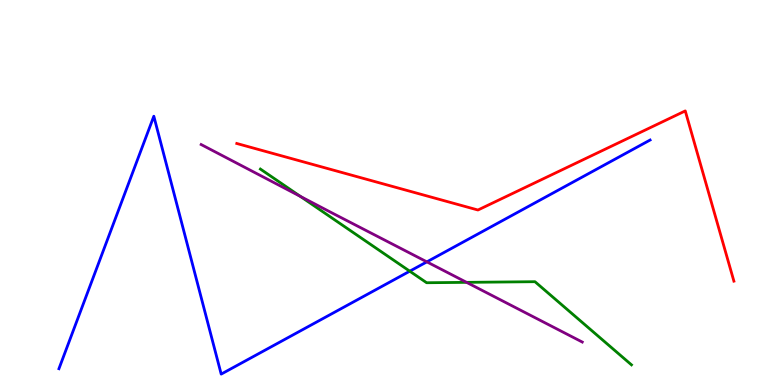[{'lines': ['blue', 'red'], 'intersections': []}, {'lines': ['green', 'red'], 'intersections': []}, {'lines': ['purple', 'red'], 'intersections': []}, {'lines': ['blue', 'green'], 'intersections': [{'x': 5.29, 'y': 2.96}]}, {'lines': ['blue', 'purple'], 'intersections': [{'x': 5.51, 'y': 3.2}]}, {'lines': ['green', 'purple'], 'intersections': [{'x': 3.88, 'y': 4.9}, {'x': 6.02, 'y': 2.67}]}]